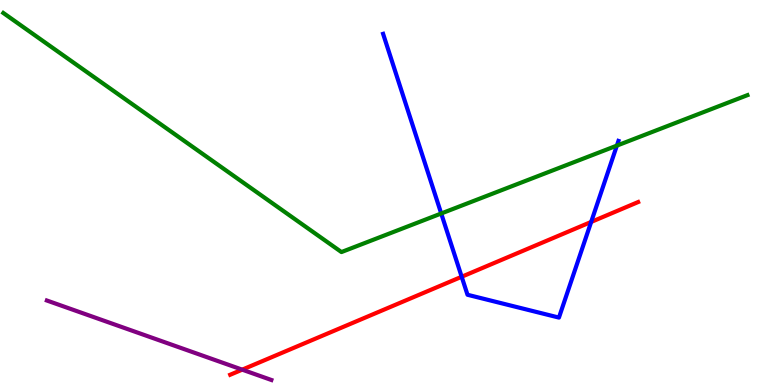[{'lines': ['blue', 'red'], 'intersections': [{'x': 5.96, 'y': 2.81}, {'x': 7.63, 'y': 4.24}]}, {'lines': ['green', 'red'], 'intersections': []}, {'lines': ['purple', 'red'], 'intersections': [{'x': 3.13, 'y': 0.398}]}, {'lines': ['blue', 'green'], 'intersections': [{'x': 5.69, 'y': 4.45}, {'x': 7.96, 'y': 6.22}]}, {'lines': ['blue', 'purple'], 'intersections': []}, {'lines': ['green', 'purple'], 'intersections': []}]